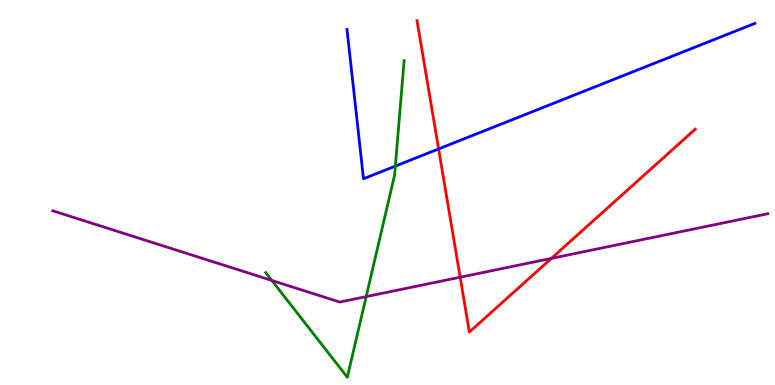[{'lines': ['blue', 'red'], 'intersections': [{'x': 5.66, 'y': 6.13}]}, {'lines': ['green', 'red'], 'intersections': []}, {'lines': ['purple', 'red'], 'intersections': [{'x': 5.94, 'y': 2.8}, {'x': 7.11, 'y': 3.29}]}, {'lines': ['blue', 'green'], 'intersections': [{'x': 5.1, 'y': 5.69}]}, {'lines': ['blue', 'purple'], 'intersections': []}, {'lines': ['green', 'purple'], 'intersections': [{'x': 3.51, 'y': 2.72}, {'x': 4.72, 'y': 2.3}]}]